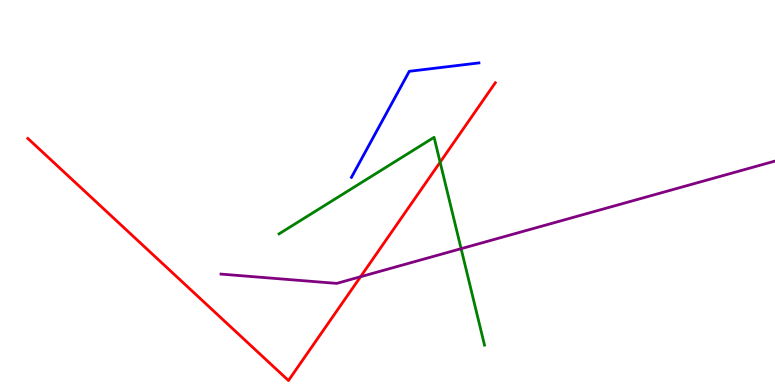[{'lines': ['blue', 'red'], 'intersections': []}, {'lines': ['green', 'red'], 'intersections': [{'x': 5.68, 'y': 5.79}]}, {'lines': ['purple', 'red'], 'intersections': [{'x': 4.65, 'y': 2.81}]}, {'lines': ['blue', 'green'], 'intersections': []}, {'lines': ['blue', 'purple'], 'intersections': []}, {'lines': ['green', 'purple'], 'intersections': [{'x': 5.95, 'y': 3.54}]}]